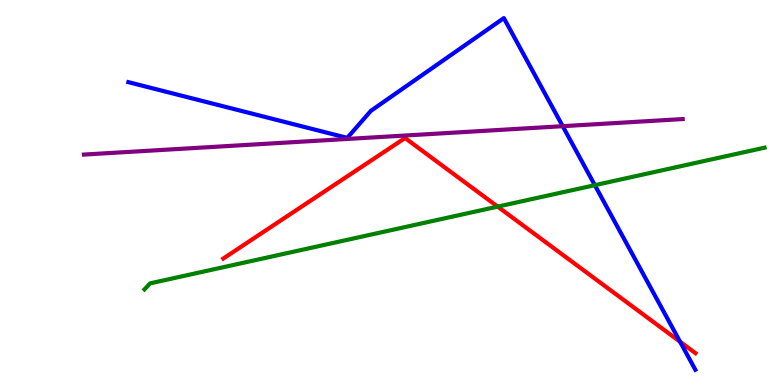[{'lines': ['blue', 'red'], 'intersections': [{'x': 8.78, 'y': 1.12}]}, {'lines': ['green', 'red'], 'intersections': [{'x': 6.42, 'y': 4.63}]}, {'lines': ['purple', 'red'], 'intersections': []}, {'lines': ['blue', 'green'], 'intersections': [{'x': 7.68, 'y': 5.19}]}, {'lines': ['blue', 'purple'], 'intersections': [{'x': 7.26, 'y': 6.72}]}, {'lines': ['green', 'purple'], 'intersections': []}]